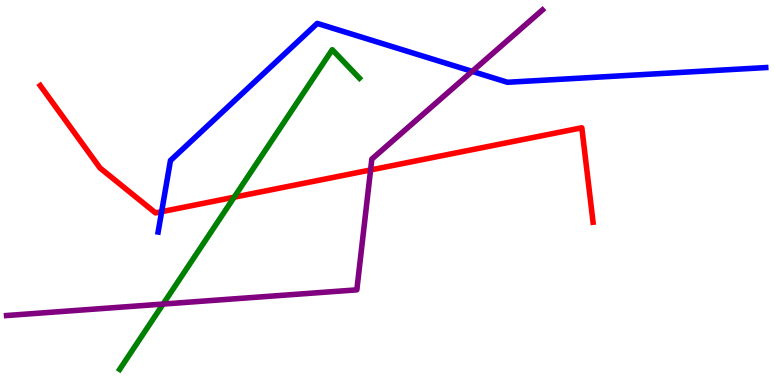[{'lines': ['blue', 'red'], 'intersections': [{'x': 2.09, 'y': 4.5}]}, {'lines': ['green', 'red'], 'intersections': [{'x': 3.02, 'y': 4.88}]}, {'lines': ['purple', 'red'], 'intersections': [{'x': 4.78, 'y': 5.59}]}, {'lines': ['blue', 'green'], 'intersections': []}, {'lines': ['blue', 'purple'], 'intersections': [{'x': 6.09, 'y': 8.15}]}, {'lines': ['green', 'purple'], 'intersections': [{'x': 2.1, 'y': 2.1}]}]